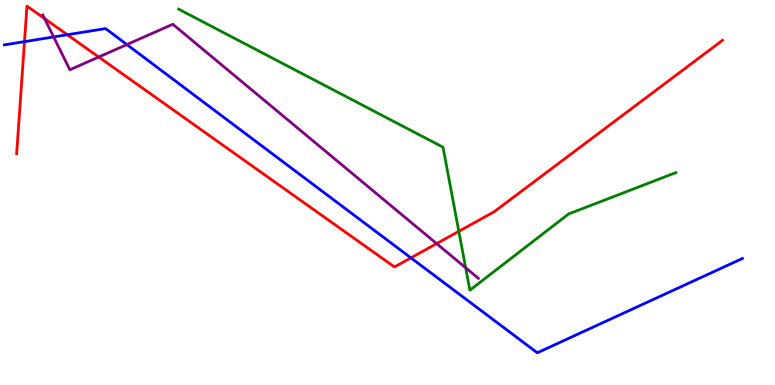[{'lines': ['blue', 'red'], 'intersections': [{'x': 0.316, 'y': 8.92}, {'x': 0.869, 'y': 9.1}, {'x': 5.3, 'y': 3.3}]}, {'lines': ['green', 'red'], 'intersections': [{'x': 5.92, 'y': 3.99}]}, {'lines': ['purple', 'red'], 'intersections': [{'x': 0.575, 'y': 9.52}, {'x': 1.27, 'y': 8.52}, {'x': 5.63, 'y': 3.67}]}, {'lines': ['blue', 'green'], 'intersections': []}, {'lines': ['blue', 'purple'], 'intersections': [{'x': 0.692, 'y': 9.04}, {'x': 1.64, 'y': 8.84}]}, {'lines': ['green', 'purple'], 'intersections': [{'x': 6.01, 'y': 3.05}]}]